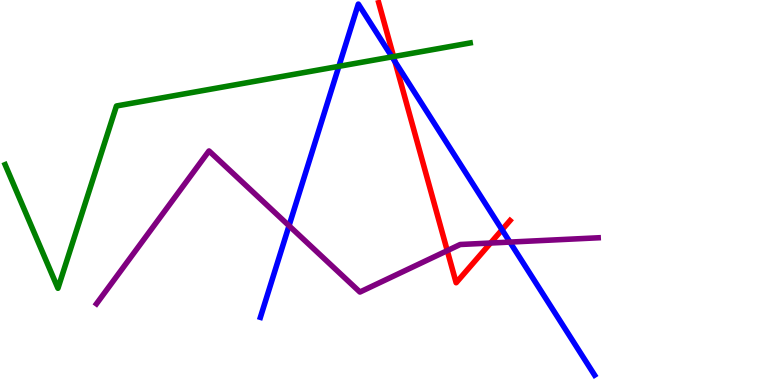[{'lines': ['blue', 'red'], 'intersections': [{'x': 5.1, 'y': 8.4}, {'x': 6.48, 'y': 4.03}]}, {'lines': ['green', 'red'], 'intersections': [{'x': 5.08, 'y': 8.53}]}, {'lines': ['purple', 'red'], 'intersections': [{'x': 5.77, 'y': 3.49}, {'x': 6.33, 'y': 3.69}]}, {'lines': ['blue', 'green'], 'intersections': [{'x': 4.37, 'y': 8.28}, {'x': 5.06, 'y': 8.52}]}, {'lines': ['blue', 'purple'], 'intersections': [{'x': 3.73, 'y': 4.14}, {'x': 6.58, 'y': 3.71}]}, {'lines': ['green', 'purple'], 'intersections': []}]